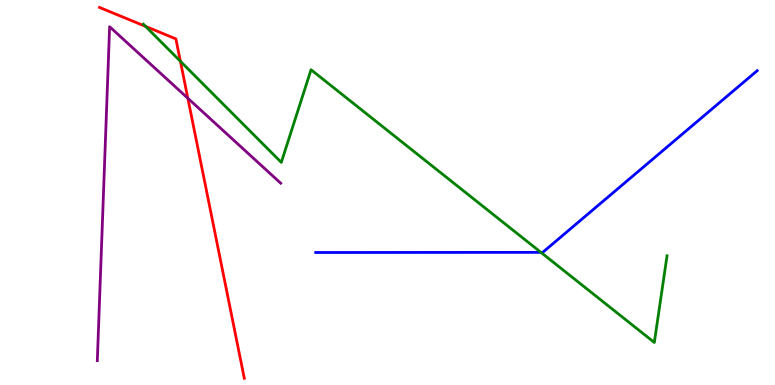[{'lines': ['blue', 'red'], 'intersections': []}, {'lines': ['green', 'red'], 'intersections': [{'x': 1.88, 'y': 9.31}, {'x': 2.33, 'y': 8.41}]}, {'lines': ['purple', 'red'], 'intersections': [{'x': 2.42, 'y': 7.45}]}, {'lines': ['blue', 'green'], 'intersections': [{'x': 6.98, 'y': 3.45}]}, {'lines': ['blue', 'purple'], 'intersections': []}, {'lines': ['green', 'purple'], 'intersections': []}]